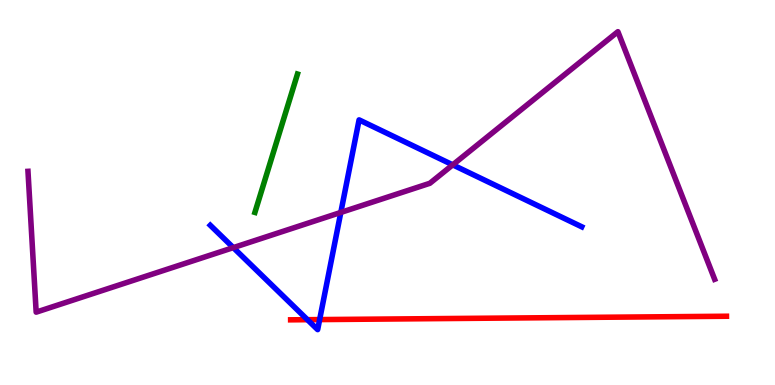[{'lines': ['blue', 'red'], 'intersections': [{'x': 3.97, 'y': 1.7}, {'x': 4.12, 'y': 1.7}]}, {'lines': ['green', 'red'], 'intersections': []}, {'lines': ['purple', 'red'], 'intersections': []}, {'lines': ['blue', 'green'], 'intersections': []}, {'lines': ['blue', 'purple'], 'intersections': [{'x': 3.01, 'y': 3.57}, {'x': 4.4, 'y': 4.48}, {'x': 5.84, 'y': 5.72}]}, {'lines': ['green', 'purple'], 'intersections': []}]